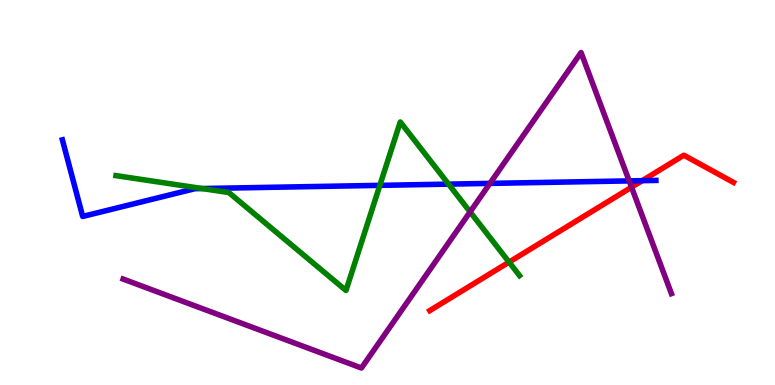[{'lines': ['blue', 'red'], 'intersections': [{'x': 8.29, 'y': 5.31}]}, {'lines': ['green', 'red'], 'intersections': [{'x': 6.57, 'y': 3.19}]}, {'lines': ['purple', 'red'], 'intersections': [{'x': 8.15, 'y': 5.14}]}, {'lines': ['blue', 'green'], 'intersections': [{'x': 2.61, 'y': 5.1}, {'x': 4.9, 'y': 5.19}, {'x': 5.79, 'y': 5.22}]}, {'lines': ['blue', 'purple'], 'intersections': [{'x': 6.32, 'y': 5.24}, {'x': 8.12, 'y': 5.3}]}, {'lines': ['green', 'purple'], 'intersections': [{'x': 6.07, 'y': 4.5}]}]